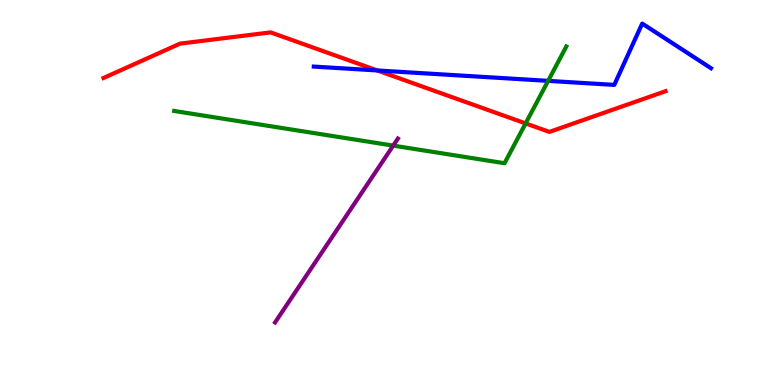[{'lines': ['blue', 'red'], 'intersections': [{'x': 4.87, 'y': 8.17}]}, {'lines': ['green', 'red'], 'intersections': [{'x': 6.78, 'y': 6.79}]}, {'lines': ['purple', 'red'], 'intersections': []}, {'lines': ['blue', 'green'], 'intersections': [{'x': 7.07, 'y': 7.9}]}, {'lines': ['blue', 'purple'], 'intersections': []}, {'lines': ['green', 'purple'], 'intersections': [{'x': 5.07, 'y': 6.22}]}]